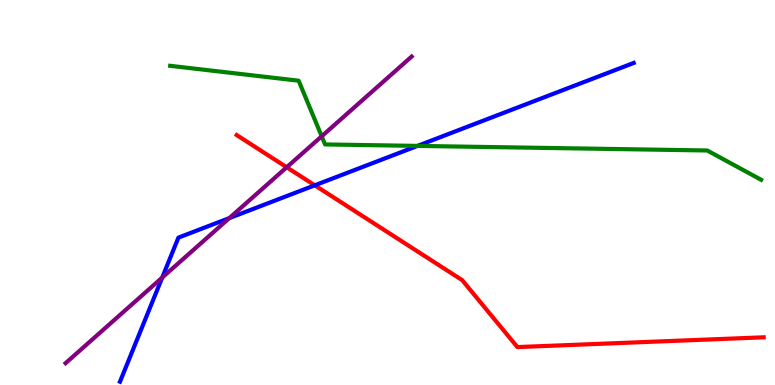[{'lines': ['blue', 'red'], 'intersections': [{'x': 4.06, 'y': 5.19}]}, {'lines': ['green', 'red'], 'intersections': []}, {'lines': ['purple', 'red'], 'intersections': [{'x': 3.7, 'y': 5.66}]}, {'lines': ['blue', 'green'], 'intersections': [{'x': 5.39, 'y': 6.21}]}, {'lines': ['blue', 'purple'], 'intersections': [{'x': 2.09, 'y': 2.79}, {'x': 2.96, 'y': 4.34}]}, {'lines': ['green', 'purple'], 'intersections': [{'x': 4.15, 'y': 6.46}]}]